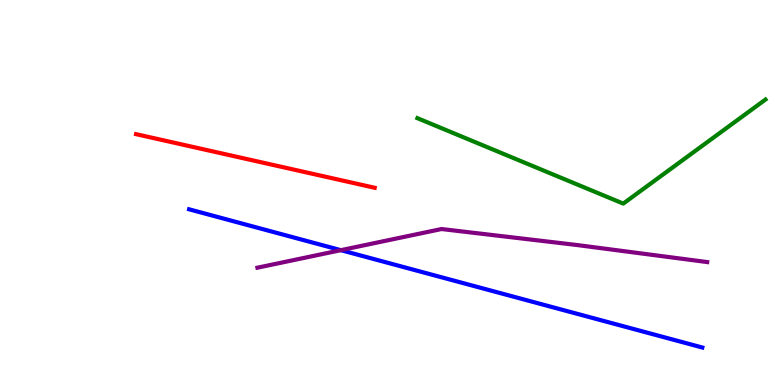[{'lines': ['blue', 'red'], 'intersections': []}, {'lines': ['green', 'red'], 'intersections': []}, {'lines': ['purple', 'red'], 'intersections': []}, {'lines': ['blue', 'green'], 'intersections': []}, {'lines': ['blue', 'purple'], 'intersections': [{'x': 4.4, 'y': 3.5}]}, {'lines': ['green', 'purple'], 'intersections': []}]